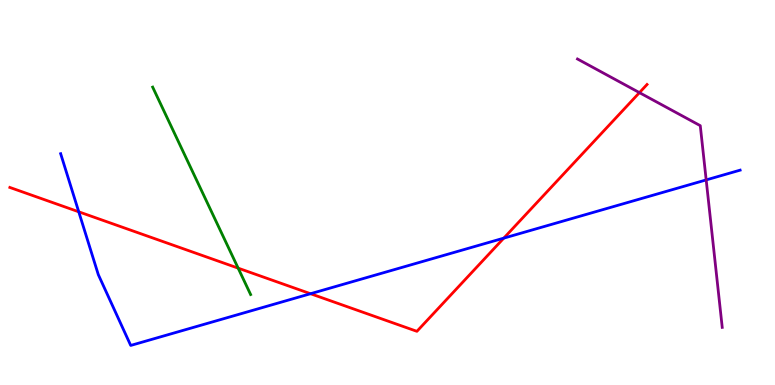[{'lines': ['blue', 'red'], 'intersections': [{'x': 1.02, 'y': 4.5}, {'x': 4.01, 'y': 2.37}, {'x': 6.5, 'y': 3.81}]}, {'lines': ['green', 'red'], 'intersections': [{'x': 3.07, 'y': 3.04}]}, {'lines': ['purple', 'red'], 'intersections': [{'x': 8.25, 'y': 7.59}]}, {'lines': ['blue', 'green'], 'intersections': []}, {'lines': ['blue', 'purple'], 'intersections': [{'x': 9.11, 'y': 5.33}]}, {'lines': ['green', 'purple'], 'intersections': []}]